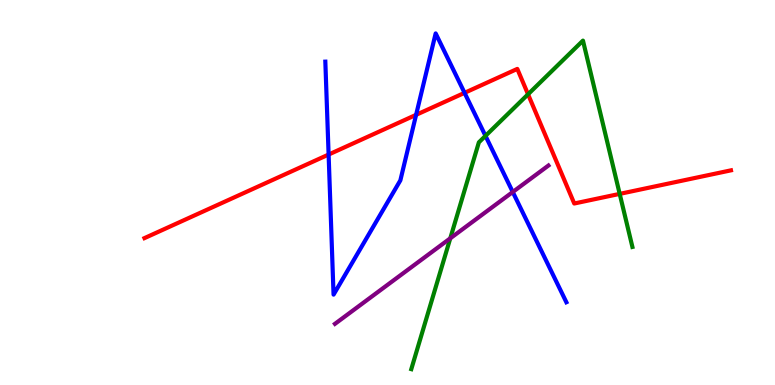[{'lines': ['blue', 'red'], 'intersections': [{'x': 4.24, 'y': 5.99}, {'x': 5.37, 'y': 7.02}, {'x': 5.99, 'y': 7.59}]}, {'lines': ['green', 'red'], 'intersections': [{'x': 6.81, 'y': 7.55}, {'x': 8.0, 'y': 4.96}]}, {'lines': ['purple', 'red'], 'intersections': []}, {'lines': ['blue', 'green'], 'intersections': [{'x': 6.26, 'y': 6.47}]}, {'lines': ['blue', 'purple'], 'intersections': [{'x': 6.62, 'y': 5.01}]}, {'lines': ['green', 'purple'], 'intersections': [{'x': 5.81, 'y': 3.81}]}]